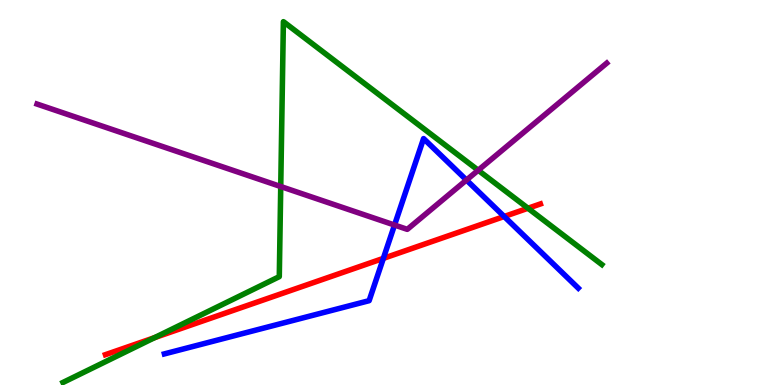[{'lines': ['blue', 'red'], 'intersections': [{'x': 4.95, 'y': 3.29}, {'x': 6.51, 'y': 4.38}]}, {'lines': ['green', 'red'], 'intersections': [{'x': 2.0, 'y': 1.23}, {'x': 6.81, 'y': 4.59}]}, {'lines': ['purple', 'red'], 'intersections': []}, {'lines': ['blue', 'green'], 'intersections': []}, {'lines': ['blue', 'purple'], 'intersections': [{'x': 5.09, 'y': 4.15}, {'x': 6.02, 'y': 5.32}]}, {'lines': ['green', 'purple'], 'intersections': [{'x': 3.62, 'y': 5.16}, {'x': 6.17, 'y': 5.58}]}]